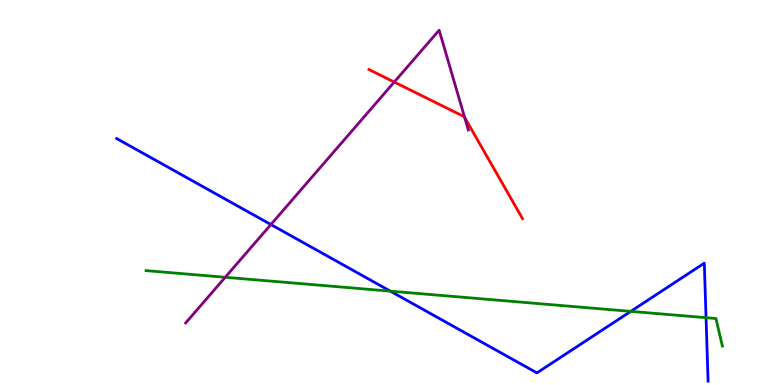[{'lines': ['blue', 'red'], 'intersections': []}, {'lines': ['green', 'red'], 'intersections': []}, {'lines': ['purple', 'red'], 'intersections': [{'x': 5.09, 'y': 7.87}, {'x': 6.0, 'y': 6.95}]}, {'lines': ['blue', 'green'], 'intersections': [{'x': 5.04, 'y': 2.44}, {'x': 8.14, 'y': 1.91}, {'x': 9.11, 'y': 1.75}]}, {'lines': ['blue', 'purple'], 'intersections': [{'x': 3.5, 'y': 4.17}]}, {'lines': ['green', 'purple'], 'intersections': [{'x': 2.91, 'y': 2.8}]}]